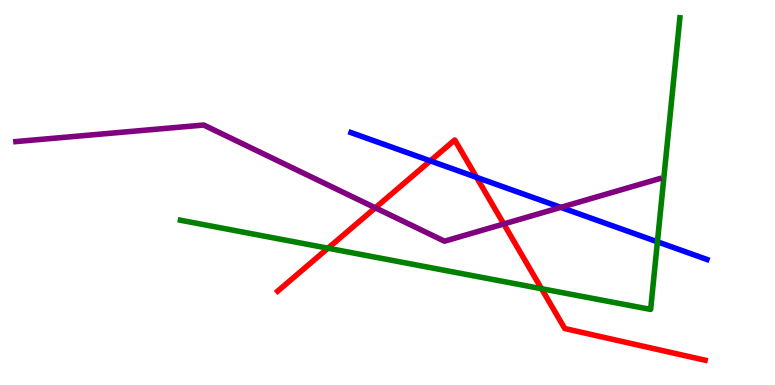[{'lines': ['blue', 'red'], 'intersections': [{'x': 5.55, 'y': 5.82}, {'x': 6.15, 'y': 5.39}]}, {'lines': ['green', 'red'], 'intersections': [{'x': 4.23, 'y': 3.55}, {'x': 6.99, 'y': 2.5}]}, {'lines': ['purple', 'red'], 'intersections': [{'x': 4.84, 'y': 4.6}, {'x': 6.5, 'y': 4.18}]}, {'lines': ['blue', 'green'], 'intersections': [{'x': 8.48, 'y': 3.72}]}, {'lines': ['blue', 'purple'], 'intersections': [{'x': 7.24, 'y': 4.61}]}, {'lines': ['green', 'purple'], 'intersections': []}]